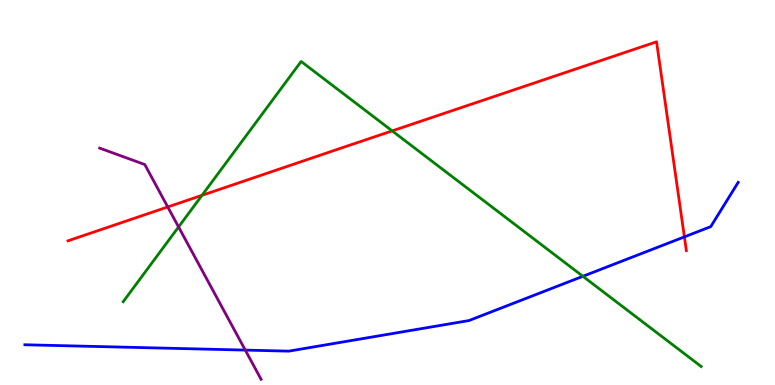[{'lines': ['blue', 'red'], 'intersections': [{'x': 8.83, 'y': 3.85}]}, {'lines': ['green', 'red'], 'intersections': [{'x': 2.61, 'y': 4.93}, {'x': 5.06, 'y': 6.6}]}, {'lines': ['purple', 'red'], 'intersections': [{'x': 2.16, 'y': 4.62}]}, {'lines': ['blue', 'green'], 'intersections': [{'x': 7.52, 'y': 2.82}]}, {'lines': ['blue', 'purple'], 'intersections': [{'x': 3.16, 'y': 0.907}]}, {'lines': ['green', 'purple'], 'intersections': [{'x': 2.3, 'y': 4.11}]}]